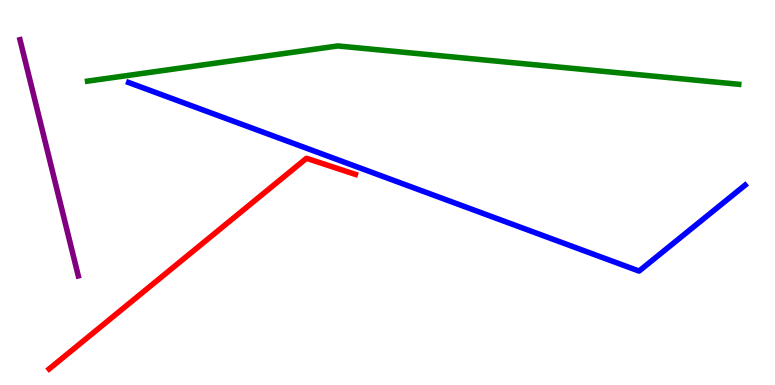[{'lines': ['blue', 'red'], 'intersections': []}, {'lines': ['green', 'red'], 'intersections': []}, {'lines': ['purple', 'red'], 'intersections': []}, {'lines': ['blue', 'green'], 'intersections': []}, {'lines': ['blue', 'purple'], 'intersections': []}, {'lines': ['green', 'purple'], 'intersections': []}]